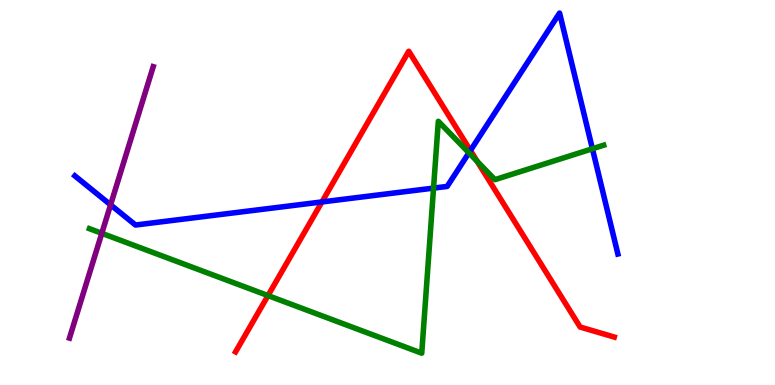[{'lines': ['blue', 'red'], 'intersections': [{'x': 4.15, 'y': 4.76}, {'x': 6.07, 'y': 6.09}]}, {'lines': ['green', 'red'], 'intersections': [{'x': 3.46, 'y': 2.32}, {'x': 6.16, 'y': 5.81}]}, {'lines': ['purple', 'red'], 'intersections': []}, {'lines': ['blue', 'green'], 'intersections': [{'x': 5.59, 'y': 5.11}, {'x': 6.05, 'y': 6.03}, {'x': 7.64, 'y': 6.14}]}, {'lines': ['blue', 'purple'], 'intersections': [{'x': 1.43, 'y': 4.68}]}, {'lines': ['green', 'purple'], 'intersections': [{'x': 1.31, 'y': 3.94}]}]